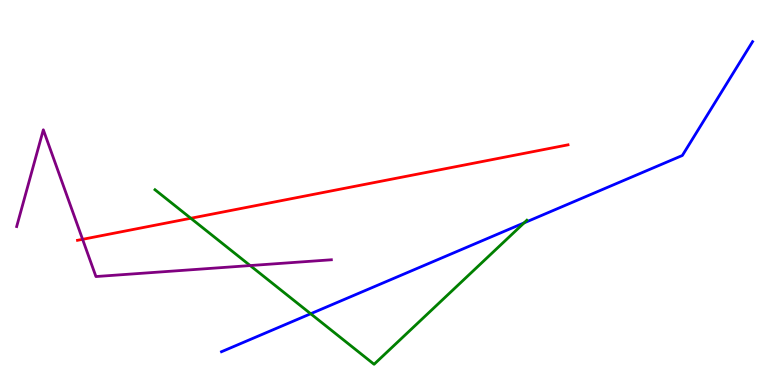[{'lines': ['blue', 'red'], 'intersections': []}, {'lines': ['green', 'red'], 'intersections': [{'x': 2.46, 'y': 4.33}]}, {'lines': ['purple', 'red'], 'intersections': [{'x': 1.07, 'y': 3.78}]}, {'lines': ['blue', 'green'], 'intersections': [{'x': 4.01, 'y': 1.85}, {'x': 6.76, 'y': 4.21}]}, {'lines': ['blue', 'purple'], 'intersections': []}, {'lines': ['green', 'purple'], 'intersections': [{'x': 3.23, 'y': 3.1}]}]